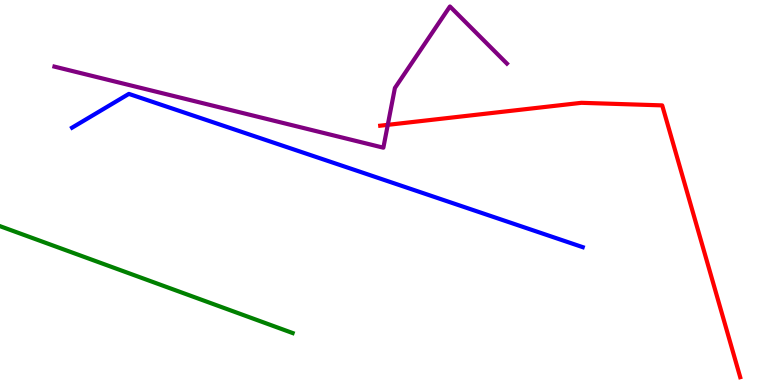[{'lines': ['blue', 'red'], 'intersections': []}, {'lines': ['green', 'red'], 'intersections': []}, {'lines': ['purple', 'red'], 'intersections': [{'x': 5.0, 'y': 6.76}]}, {'lines': ['blue', 'green'], 'intersections': []}, {'lines': ['blue', 'purple'], 'intersections': []}, {'lines': ['green', 'purple'], 'intersections': []}]